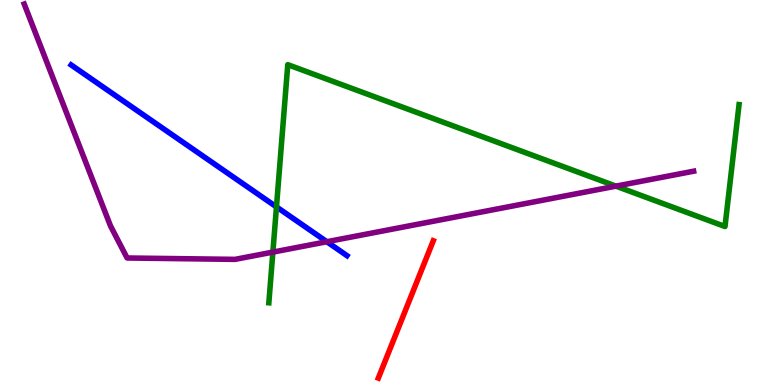[{'lines': ['blue', 'red'], 'intersections': []}, {'lines': ['green', 'red'], 'intersections': []}, {'lines': ['purple', 'red'], 'intersections': []}, {'lines': ['blue', 'green'], 'intersections': [{'x': 3.57, 'y': 4.63}]}, {'lines': ['blue', 'purple'], 'intersections': [{'x': 4.22, 'y': 3.72}]}, {'lines': ['green', 'purple'], 'intersections': [{'x': 3.52, 'y': 3.45}, {'x': 7.95, 'y': 5.17}]}]